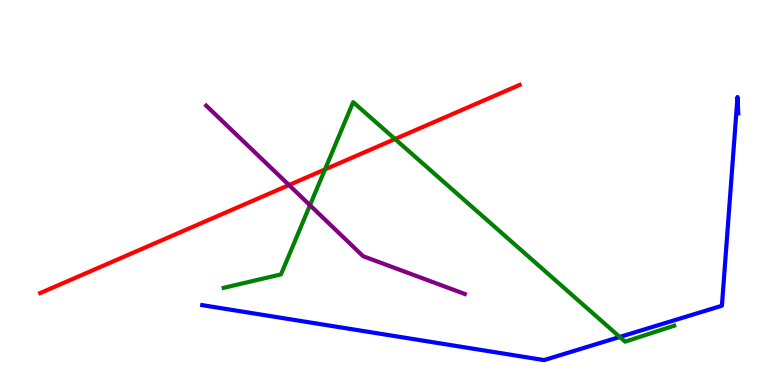[{'lines': ['blue', 'red'], 'intersections': []}, {'lines': ['green', 'red'], 'intersections': [{'x': 4.19, 'y': 5.6}, {'x': 5.1, 'y': 6.39}]}, {'lines': ['purple', 'red'], 'intersections': [{'x': 3.73, 'y': 5.19}]}, {'lines': ['blue', 'green'], 'intersections': [{'x': 8.0, 'y': 1.25}]}, {'lines': ['blue', 'purple'], 'intersections': []}, {'lines': ['green', 'purple'], 'intersections': [{'x': 4.0, 'y': 4.67}]}]